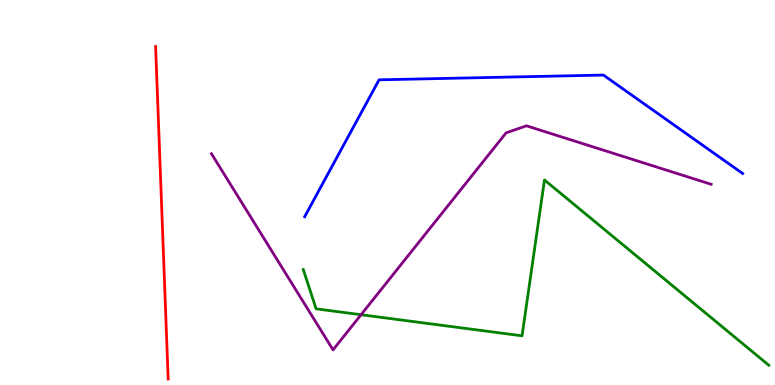[{'lines': ['blue', 'red'], 'intersections': []}, {'lines': ['green', 'red'], 'intersections': []}, {'lines': ['purple', 'red'], 'intersections': []}, {'lines': ['blue', 'green'], 'intersections': []}, {'lines': ['blue', 'purple'], 'intersections': []}, {'lines': ['green', 'purple'], 'intersections': [{'x': 4.66, 'y': 1.83}]}]